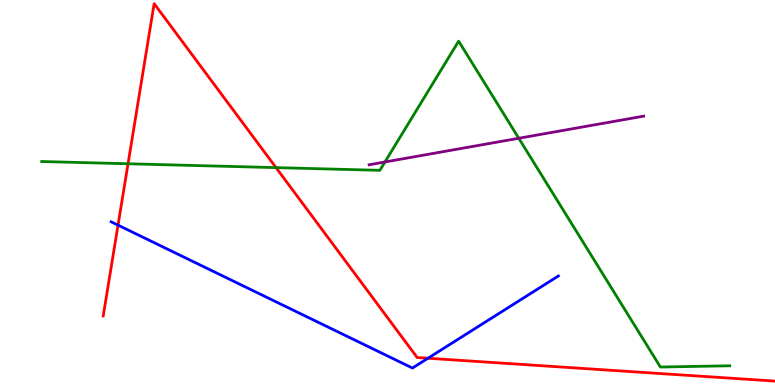[{'lines': ['blue', 'red'], 'intersections': [{'x': 1.52, 'y': 4.15}, {'x': 5.52, 'y': 0.695}]}, {'lines': ['green', 'red'], 'intersections': [{'x': 1.65, 'y': 5.75}, {'x': 3.56, 'y': 5.65}]}, {'lines': ['purple', 'red'], 'intersections': []}, {'lines': ['blue', 'green'], 'intersections': []}, {'lines': ['blue', 'purple'], 'intersections': []}, {'lines': ['green', 'purple'], 'intersections': [{'x': 4.97, 'y': 5.79}, {'x': 6.69, 'y': 6.41}]}]